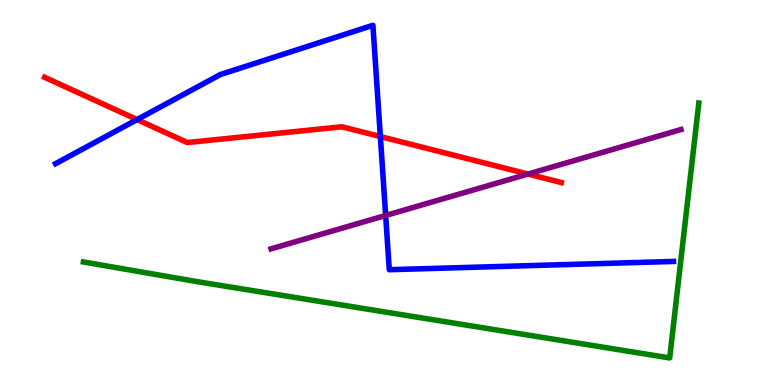[{'lines': ['blue', 'red'], 'intersections': [{'x': 1.77, 'y': 6.89}, {'x': 4.91, 'y': 6.45}]}, {'lines': ['green', 'red'], 'intersections': []}, {'lines': ['purple', 'red'], 'intersections': [{'x': 6.81, 'y': 5.48}]}, {'lines': ['blue', 'green'], 'intersections': []}, {'lines': ['blue', 'purple'], 'intersections': [{'x': 4.98, 'y': 4.4}]}, {'lines': ['green', 'purple'], 'intersections': []}]